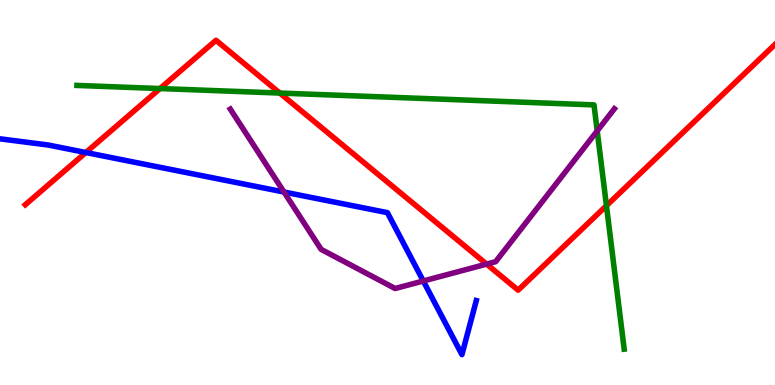[{'lines': ['blue', 'red'], 'intersections': [{'x': 1.11, 'y': 6.04}]}, {'lines': ['green', 'red'], 'intersections': [{'x': 2.06, 'y': 7.7}, {'x': 3.61, 'y': 7.58}, {'x': 7.83, 'y': 4.66}]}, {'lines': ['purple', 'red'], 'intersections': [{'x': 6.28, 'y': 3.14}]}, {'lines': ['blue', 'green'], 'intersections': []}, {'lines': ['blue', 'purple'], 'intersections': [{'x': 3.66, 'y': 5.01}, {'x': 5.46, 'y': 2.7}]}, {'lines': ['green', 'purple'], 'intersections': [{'x': 7.71, 'y': 6.6}]}]